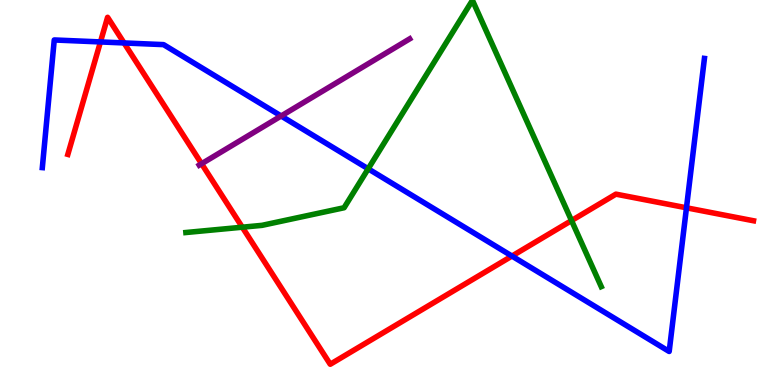[{'lines': ['blue', 'red'], 'intersections': [{'x': 1.3, 'y': 8.91}, {'x': 1.6, 'y': 8.88}, {'x': 6.61, 'y': 3.35}, {'x': 8.86, 'y': 4.6}]}, {'lines': ['green', 'red'], 'intersections': [{'x': 3.13, 'y': 4.1}, {'x': 7.37, 'y': 4.27}]}, {'lines': ['purple', 'red'], 'intersections': [{'x': 2.6, 'y': 5.75}]}, {'lines': ['blue', 'green'], 'intersections': [{'x': 4.75, 'y': 5.62}]}, {'lines': ['blue', 'purple'], 'intersections': [{'x': 3.63, 'y': 6.99}]}, {'lines': ['green', 'purple'], 'intersections': []}]